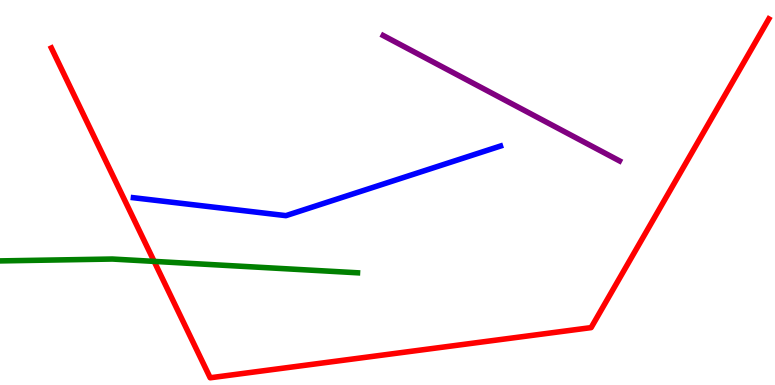[{'lines': ['blue', 'red'], 'intersections': []}, {'lines': ['green', 'red'], 'intersections': [{'x': 1.99, 'y': 3.21}]}, {'lines': ['purple', 'red'], 'intersections': []}, {'lines': ['blue', 'green'], 'intersections': []}, {'lines': ['blue', 'purple'], 'intersections': []}, {'lines': ['green', 'purple'], 'intersections': []}]